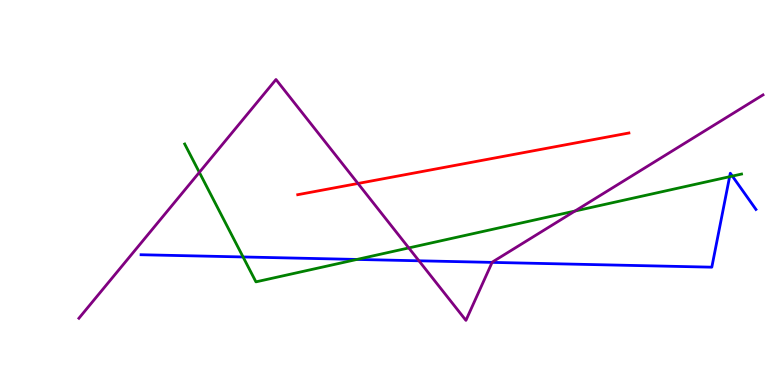[{'lines': ['blue', 'red'], 'intersections': []}, {'lines': ['green', 'red'], 'intersections': []}, {'lines': ['purple', 'red'], 'intersections': [{'x': 4.62, 'y': 5.23}]}, {'lines': ['blue', 'green'], 'intersections': [{'x': 3.14, 'y': 3.33}, {'x': 4.61, 'y': 3.26}, {'x': 9.41, 'y': 5.41}, {'x': 9.45, 'y': 5.43}]}, {'lines': ['blue', 'purple'], 'intersections': [{'x': 5.41, 'y': 3.23}, {'x': 6.35, 'y': 3.18}]}, {'lines': ['green', 'purple'], 'intersections': [{'x': 2.57, 'y': 5.52}, {'x': 5.27, 'y': 3.56}, {'x': 7.42, 'y': 4.52}]}]